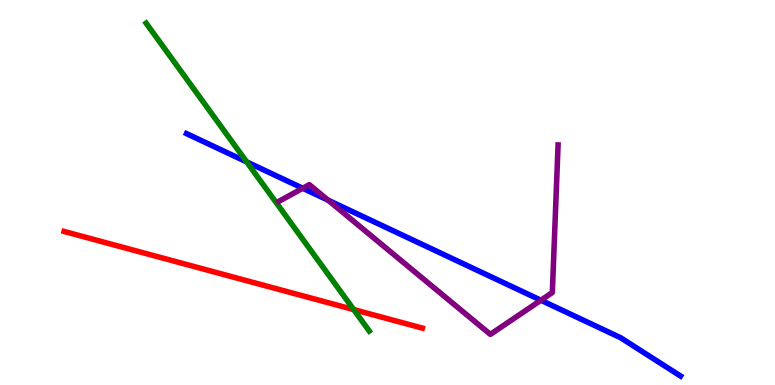[{'lines': ['blue', 'red'], 'intersections': []}, {'lines': ['green', 'red'], 'intersections': [{'x': 4.56, 'y': 1.96}]}, {'lines': ['purple', 'red'], 'intersections': []}, {'lines': ['blue', 'green'], 'intersections': [{'x': 3.18, 'y': 5.79}]}, {'lines': ['blue', 'purple'], 'intersections': [{'x': 3.91, 'y': 5.11}, {'x': 4.23, 'y': 4.8}, {'x': 6.98, 'y': 2.2}]}, {'lines': ['green', 'purple'], 'intersections': []}]